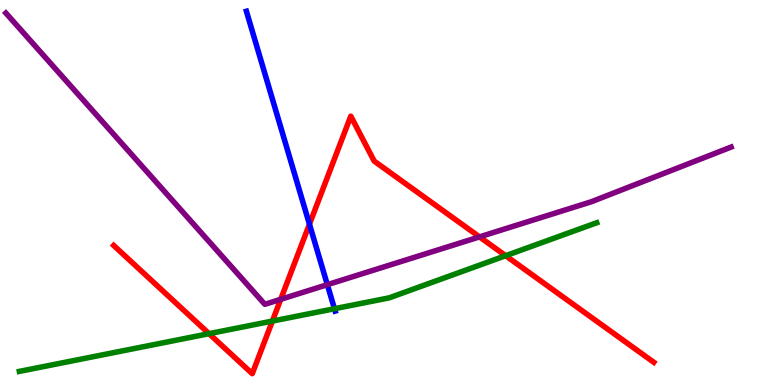[{'lines': ['blue', 'red'], 'intersections': [{'x': 3.99, 'y': 4.18}]}, {'lines': ['green', 'red'], 'intersections': [{'x': 2.7, 'y': 1.33}, {'x': 3.51, 'y': 1.66}, {'x': 6.52, 'y': 3.36}]}, {'lines': ['purple', 'red'], 'intersections': [{'x': 3.62, 'y': 2.23}, {'x': 6.19, 'y': 3.85}]}, {'lines': ['blue', 'green'], 'intersections': [{'x': 4.32, 'y': 1.98}]}, {'lines': ['blue', 'purple'], 'intersections': [{'x': 4.22, 'y': 2.61}]}, {'lines': ['green', 'purple'], 'intersections': []}]